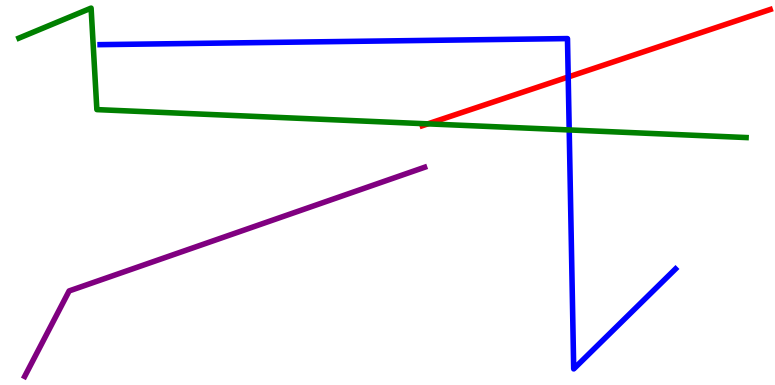[{'lines': ['blue', 'red'], 'intersections': [{'x': 7.33, 'y': 8.0}]}, {'lines': ['green', 'red'], 'intersections': [{'x': 5.52, 'y': 6.78}]}, {'lines': ['purple', 'red'], 'intersections': []}, {'lines': ['blue', 'green'], 'intersections': [{'x': 7.34, 'y': 6.63}]}, {'lines': ['blue', 'purple'], 'intersections': []}, {'lines': ['green', 'purple'], 'intersections': []}]